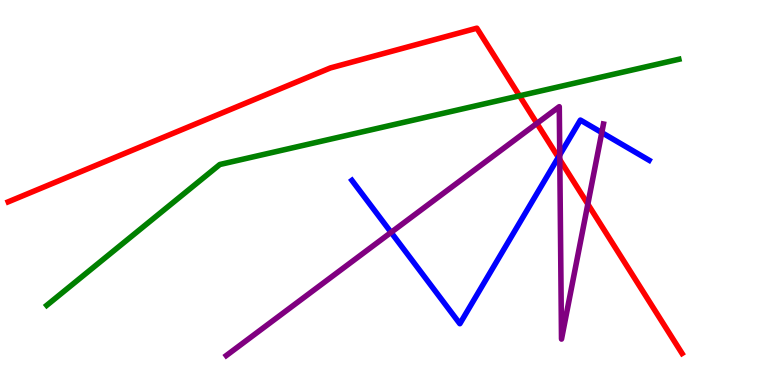[{'lines': ['blue', 'red'], 'intersections': [{'x': 7.2, 'y': 5.91}]}, {'lines': ['green', 'red'], 'intersections': [{'x': 6.7, 'y': 7.51}]}, {'lines': ['purple', 'red'], 'intersections': [{'x': 6.93, 'y': 6.8}, {'x': 7.22, 'y': 5.85}, {'x': 7.59, 'y': 4.7}]}, {'lines': ['blue', 'green'], 'intersections': []}, {'lines': ['blue', 'purple'], 'intersections': [{'x': 5.05, 'y': 3.96}, {'x': 7.22, 'y': 5.98}, {'x': 7.77, 'y': 6.56}]}, {'lines': ['green', 'purple'], 'intersections': []}]